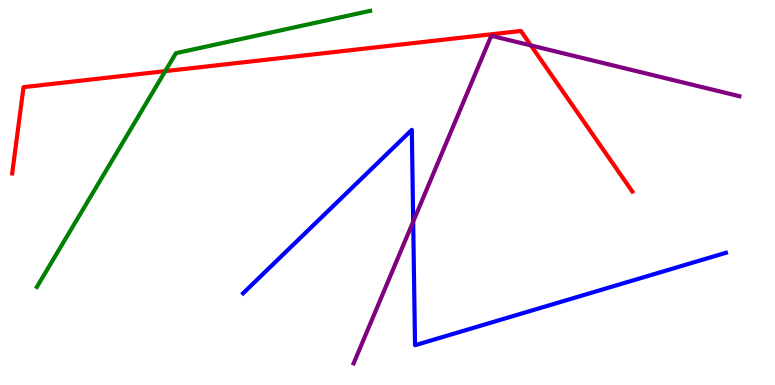[{'lines': ['blue', 'red'], 'intersections': []}, {'lines': ['green', 'red'], 'intersections': [{'x': 2.13, 'y': 8.15}]}, {'lines': ['purple', 'red'], 'intersections': [{'x': 6.85, 'y': 8.82}]}, {'lines': ['blue', 'green'], 'intersections': []}, {'lines': ['blue', 'purple'], 'intersections': [{'x': 5.33, 'y': 4.24}]}, {'lines': ['green', 'purple'], 'intersections': []}]